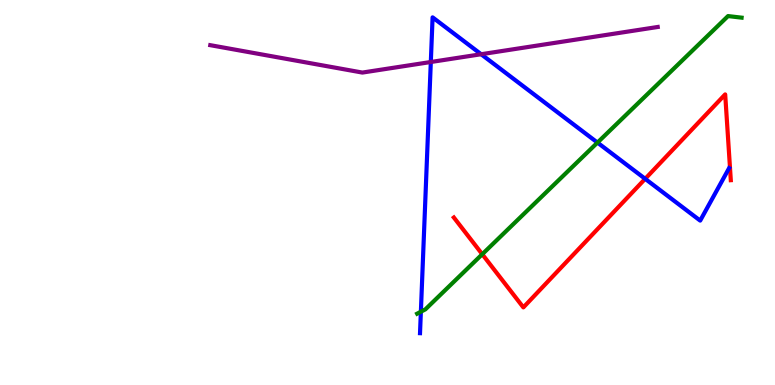[{'lines': ['blue', 'red'], 'intersections': [{'x': 8.32, 'y': 5.36}]}, {'lines': ['green', 'red'], 'intersections': [{'x': 6.22, 'y': 3.4}]}, {'lines': ['purple', 'red'], 'intersections': []}, {'lines': ['blue', 'green'], 'intersections': [{'x': 5.43, 'y': 1.9}, {'x': 7.71, 'y': 6.3}]}, {'lines': ['blue', 'purple'], 'intersections': [{'x': 5.56, 'y': 8.39}, {'x': 6.21, 'y': 8.59}]}, {'lines': ['green', 'purple'], 'intersections': []}]